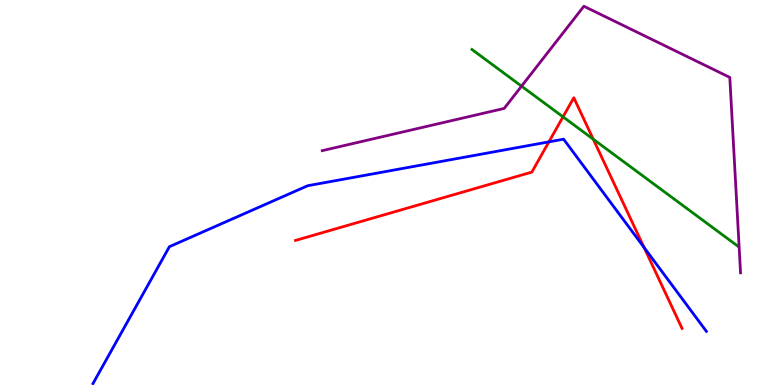[{'lines': ['blue', 'red'], 'intersections': [{'x': 7.08, 'y': 6.32}, {'x': 8.31, 'y': 3.57}]}, {'lines': ['green', 'red'], 'intersections': [{'x': 7.26, 'y': 6.97}, {'x': 7.66, 'y': 6.38}]}, {'lines': ['purple', 'red'], 'intersections': []}, {'lines': ['blue', 'green'], 'intersections': []}, {'lines': ['blue', 'purple'], 'intersections': []}, {'lines': ['green', 'purple'], 'intersections': [{'x': 6.73, 'y': 7.76}]}]